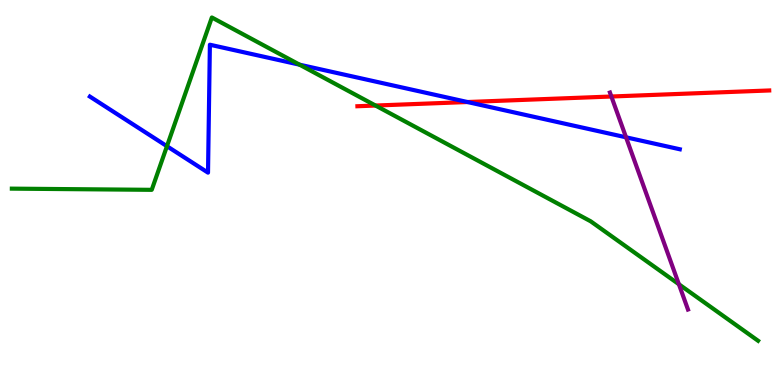[{'lines': ['blue', 'red'], 'intersections': [{'x': 6.03, 'y': 7.35}]}, {'lines': ['green', 'red'], 'intersections': [{'x': 4.85, 'y': 7.26}]}, {'lines': ['purple', 'red'], 'intersections': [{'x': 7.89, 'y': 7.49}]}, {'lines': ['blue', 'green'], 'intersections': [{'x': 2.15, 'y': 6.2}, {'x': 3.87, 'y': 8.32}]}, {'lines': ['blue', 'purple'], 'intersections': [{'x': 8.08, 'y': 6.43}]}, {'lines': ['green', 'purple'], 'intersections': [{'x': 8.76, 'y': 2.62}]}]